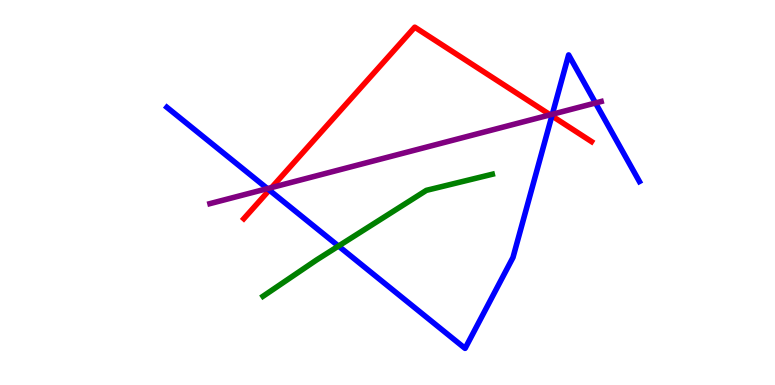[{'lines': ['blue', 'red'], 'intersections': [{'x': 3.48, 'y': 5.06}, {'x': 7.12, 'y': 6.99}]}, {'lines': ['green', 'red'], 'intersections': []}, {'lines': ['purple', 'red'], 'intersections': [{'x': 3.5, 'y': 5.13}, {'x': 7.1, 'y': 7.02}]}, {'lines': ['blue', 'green'], 'intersections': [{'x': 4.37, 'y': 3.61}]}, {'lines': ['blue', 'purple'], 'intersections': [{'x': 3.45, 'y': 5.1}, {'x': 7.13, 'y': 7.03}, {'x': 7.68, 'y': 7.33}]}, {'lines': ['green', 'purple'], 'intersections': []}]